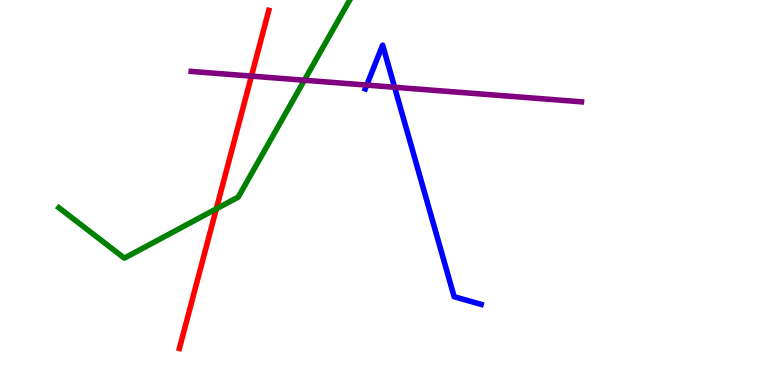[{'lines': ['blue', 'red'], 'intersections': []}, {'lines': ['green', 'red'], 'intersections': [{'x': 2.79, 'y': 4.58}]}, {'lines': ['purple', 'red'], 'intersections': [{'x': 3.24, 'y': 8.02}]}, {'lines': ['blue', 'green'], 'intersections': []}, {'lines': ['blue', 'purple'], 'intersections': [{'x': 4.73, 'y': 7.79}, {'x': 5.09, 'y': 7.73}]}, {'lines': ['green', 'purple'], 'intersections': [{'x': 3.93, 'y': 7.92}]}]